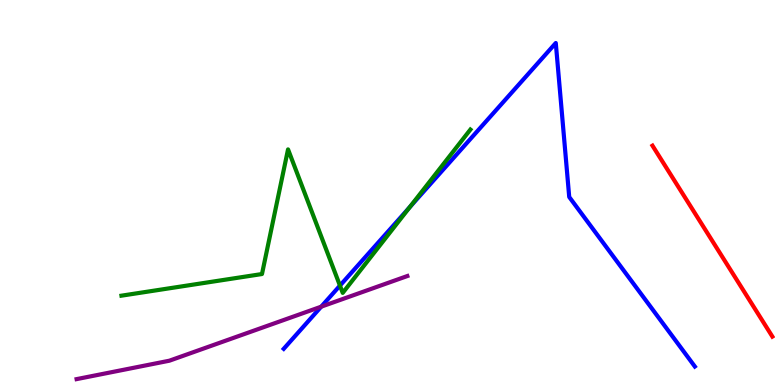[{'lines': ['blue', 'red'], 'intersections': []}, {'lines': ['green', 'red'], 'intersections': []}, {'lines': ['purple', 'red'], 'intersections': []}, {'lines': ['blue', 'green'], 'intersections': [{'x': 4.39, 'y': 2.58}, {'x': 5.29, 'y': 4.62}]}, {'lines': ['blue', 'purple'], 'intersections': [{'x': 4.14, 'y': 2.03}]}, {'lines': ['green', 'purple'], 'intersections': []}]